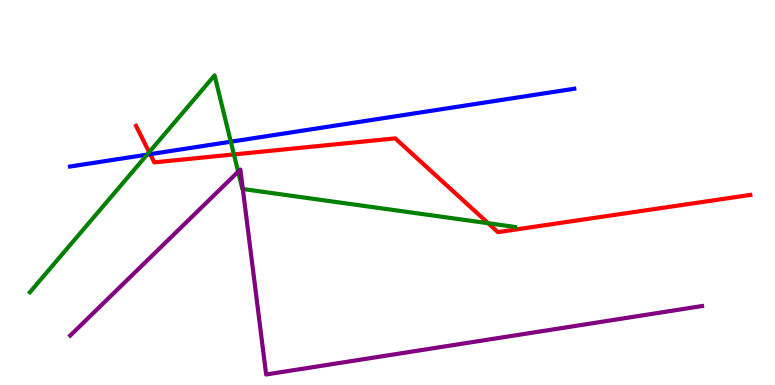[{'lines': ['blue', 'red'], 'intersections': [{'x': 1.94, 'y': 6.0}]}, {'lines': ['green', 'red'], 'intersections': [{'x': 1.93, 'y': 6.05}, {'x': 3.02, 'y': 5.99}, {'x': 6.3, 'y': 4.2}]}, {'lines': ['purple', 'red'], 'intersections': []}, {'lines': ['blue', 'green'], 'intersections': [{'x': 1.9, 'y': 5.98}, {'x': 2.98, 'y': 6.32}]}, {'lines': ['blue', 'purple'], 'intersections': []}, {'lines': ['green', 'purple'], 'intersections': [{'x': 3.07, 'y': 5.54}, {'x': 3.13, 'y': 5.09}]}]